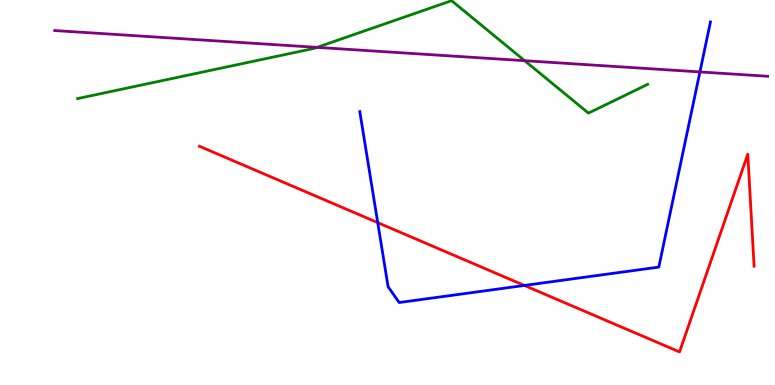[{'lines': ['blue', 'red'], 'intersections': [{'x': 4.87, 'y': 4.22}, {'x': 6.77, 'y': 2.59}]}, {'lines': ['green', 'red'], 'intersections': []}, {'lines': ['purple', 'red'], 'intersections': []}, {'lines': ['blue', 'green'], 'intersections': []}, {'lines': ['blue', 'purple'], 'intersections': [{'x': 9.03, 'y': 8.13}]}, {'lines': ['green', 'purple'], 'intersections': [{'x': 4.09, 'y': 8.77}, {'x': 6.77, 'y': 8.42}]}]